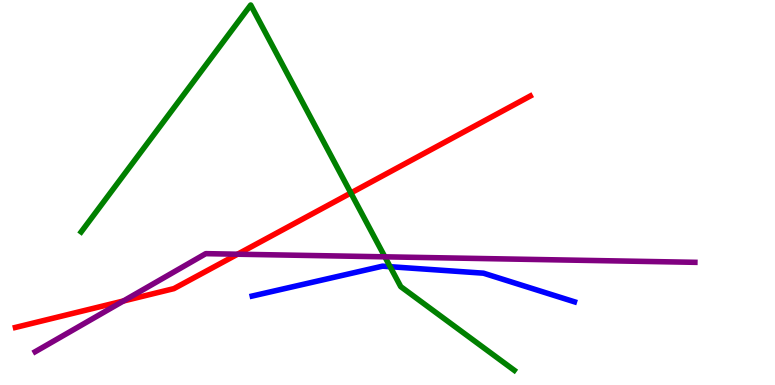[{'lines': ['blue', 'red'], 'intersections': []}, {'lines': ['green', 'red'], 'intersections': [{'x': 4.53, 'y': 4.99}]}, {'lines': ['purple', 'red'], 'intersections': [{'x': 1.59, 'y': 2.18}, {'x': 3.07, 'y': 3.4}]}, {'lines': ['blue', 'green'], 'intersections': [{'x': 5.03, 'y': 3.07}]}, {'lines': ['blue', 'purple'], 'intersections': []}, {'lines': ['green', 'purple'], 'intersections': [{'x': 4.97, 'y': 3.33}]}]